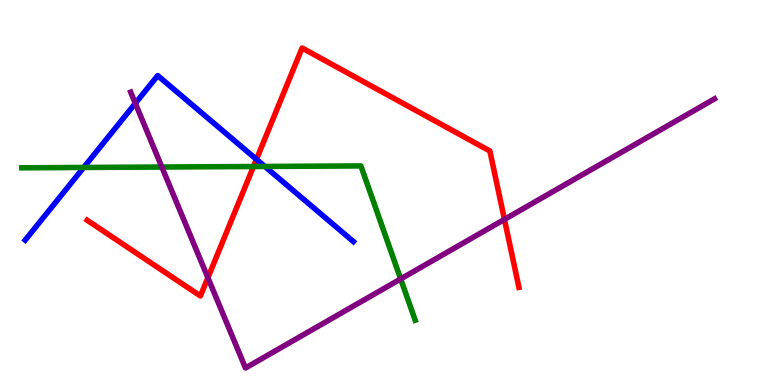[{'lines': ['blue', 'red'], 'intersections': [{'x': 3.31, 'y': 5.86}]}, {'lines': ['green', 'red'], 'intersections': [{'x': 3.27, 'y': 5.67}]}, {'lines': ['purple', 'red'], 'intersections': [{'x': 2.68, 'y': 2.79}, {'x': 6.51, 'y': 4.3}]}, {'lines': ['blue', 'green'], 'intersections': [{'x': 1.08, 'y': 5.65}, {'x': 3.42, 'y': 5.68}]}, {'lines': ['blue', 'purple'], 'intersections': [{'x': 1.75, 'y': 7.32}]}, {'lines': ['green', 'purple'], 'intersections': [{'x': 2.09, 'y': 5.66}, {'x': 5.17, 'y': 2.75}]}]